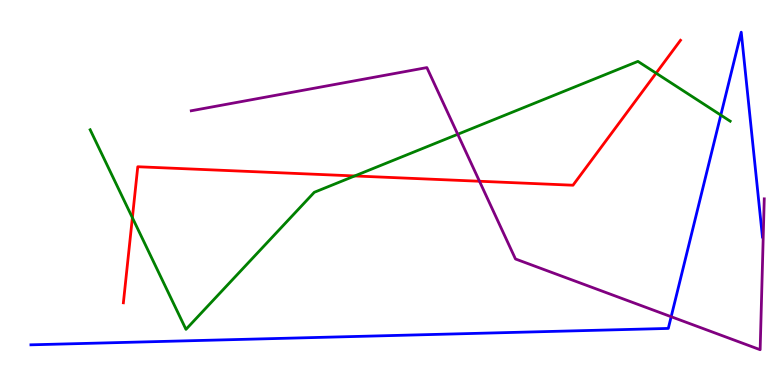[{'lines': ['blue', 'red'], 'intersections': []}, {'lines': ['green', 'red'], 'intersections': [{'x': 1.71, 'y': 4.35}, {'x': 4.58, 'y': 5.43}, {'x': 8.47, 'y': 8.1}]}, {'lines': ['purple', 'red'], 'intersections': [{'x': 6.19, 'y': 5.29}]}, {'lines': ['blue', 'green'], 'intersections': [{'x': 9.3, 'y': 7.01}]}, {'lines': ['blue', 'purple'], 'intersections': [{'x': 8.66, 'y': 1.77}]}, {'lines': ['green', 'purple'], 'intersections': [{'x': 5.91, 'y': 6.51}]}]